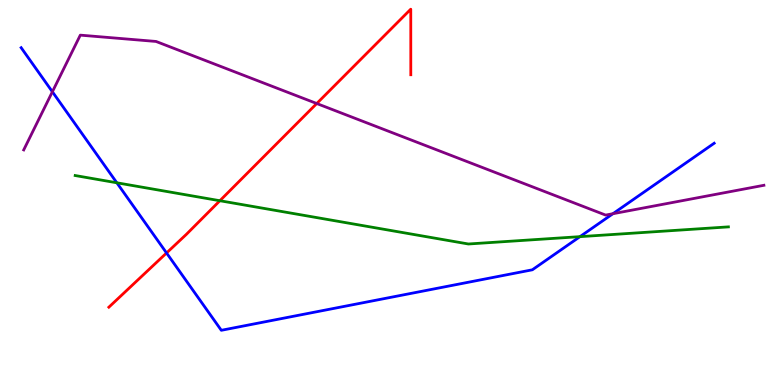[{'lines': ['blue', 'red'], 'intersections': [{'x': 2.15, 'y': 3.43}]}, {'lines': ['green', 'red'], 'intersections': [{'x': 2.84, 'y': 4.79}]}, {'lines': ['purple', 'red'], 'intersections': [{'x': 4.09, 'y': 7.31}]}, {'lines': ['blue', 'green'], 'intersections': [{'x': 1.51, 'y': 5.25}, {'x': 7.48, 'y': 3.85}]}, {'lines': ['blue', 'purple'], 'intersections': [{'x': 0.676, 'y': 7.62}, {'x': 7.91, 'y': 4.45}]}, {'lines': ['green', 'purple'], 'intersections': []}]